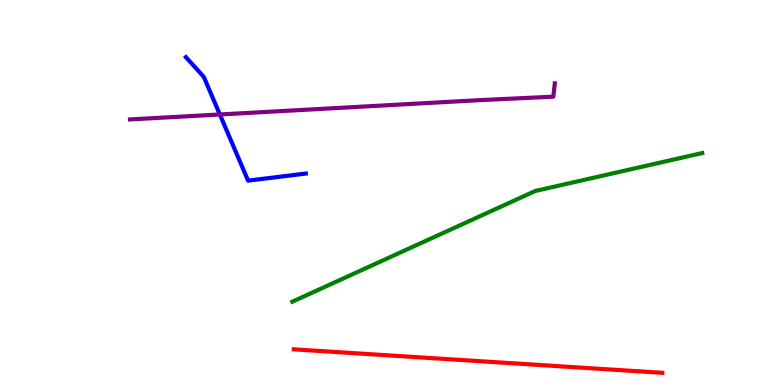[{'lines': ['blue', 'red'], 'intersections': []}, {'lines': ['green', 'red'], 'intersections': []}, {'lines': ['purple', 'red'], 'intersections': []}, {'lines': ['blue', 'green'], 'intersections': []}, {'lines': ['blue', 'purple'], 'intersections': [{'x': 2.84, 'y': 7.03}]}, {'lines': ['green', 'purple'], 'intersections': []}]